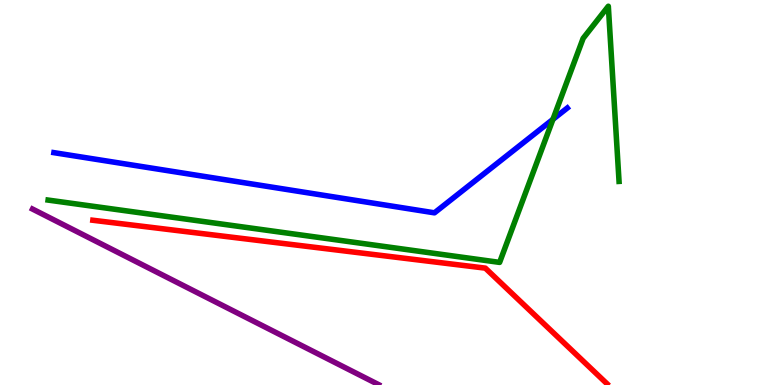[{'lines': ['blue', 'red'], 'intersections': []}, {'lines': ['green', 'red'], 'intersections': []}, {'lines': ['purple', 'red'], 'intersections': []}, {'lines': ['blue', 'green'], 'intersections': [{'x': 7.13, 'y': 6.9}]}, {'lines': ['blue', 'purple'], 'intersections': []}, {'lines': ['green', 'purple'], 'intersections': []}]